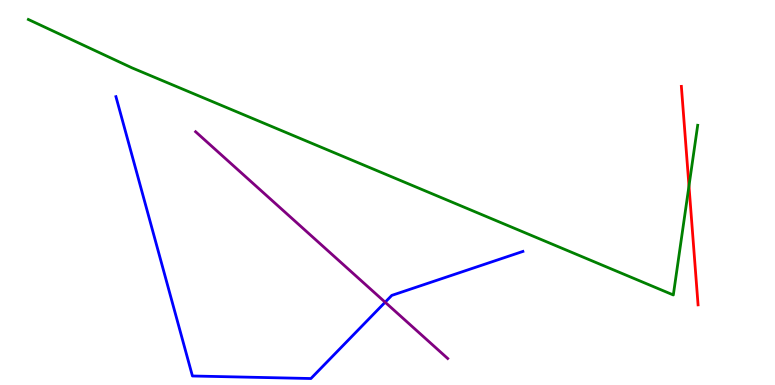[{'lines': ['blue', 'red'], 'intersections': []}, {'lines': ['green', 'red'], 'intersections': [{'x': 8.89, 'y': 5.17}]}, {'lines': ['purple', 'red'], 'intersections': []}, {'lines': ['blue', 'green'], 'intersections': []}, {'lines': ['blue', 'purple'], 'intersections': [{'x': 4.97, 'y': 2.15}]}, {'lines': ['green', 'purple'], 'intersections': []}]